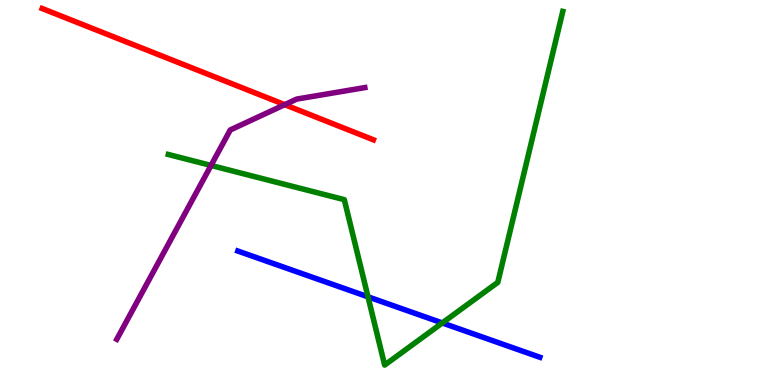[{'lines': ['blue', 'red'], 'intersections': []}, {'lines': ['green', 'red'], 'intersections': []}, {'lines': ['purple', 'red'], 'intersections': [{'x': 3.67, 'y': 7.28}]}, {'lines': ['blue', 'green'], 'intersections': [{'x': 4.75, 'y': 2.29}, {'x': 5.71, 'y': 1.61}]}, {'lines': ['blue', 'purple'], 'intersections': []}, {'lines': ['green', 'purple'], 'intersections': [{'x': 2.72, 'y': 5.7}]}]